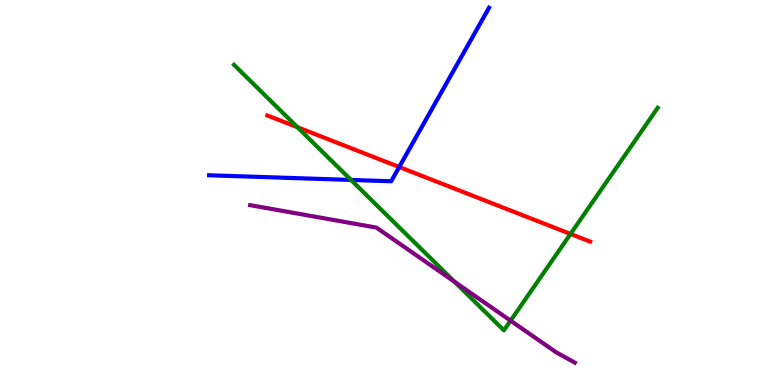[{'lines': ['blue', 'red'], 'intersections': [{'x': 5.15, 'y': 5.66}]}, {'lines': ['green', 'red'], 'intersections': [{'x': 3.84, 'y': 6.7}, {'x': 7.36, 'y': 3.92}]}, {'lines': ['purple', 'red'], 'intersections': []}, {'lines': ['blue', 'green'], 'intersections': [{'x': 4.53, 'y': 5.33}]}, {'lines': ['blue', 'purple'], 'intersections': []}, {'lines': ['green', 'purple'], 'intersections': [{'x': 5.87, 'y': 2.68}, {'x': 6.59, 'y': 1.67}]}]